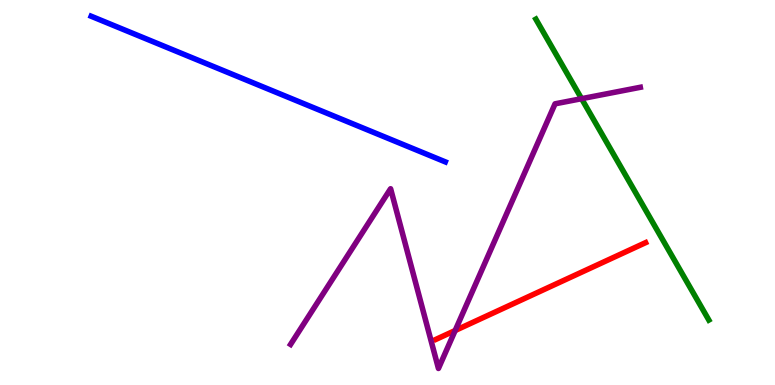[{'lines': ['blue', 'red'], 'intersections': []}, {'lines': ['green', 'red'], 'intersections': []}, {'lines': ['purple', 'red'], 'intersections': [{'x': 5.87, 'y': 1.42}]}, {'lines': ['blue', 'green'], 'intersections': []}, {'lines': ['blue', 'purple'], 'intersections': []}, {'lines': ['green', 'purple'], 'intersections': [{'x': 7.5, 'y': 7.44}]}]